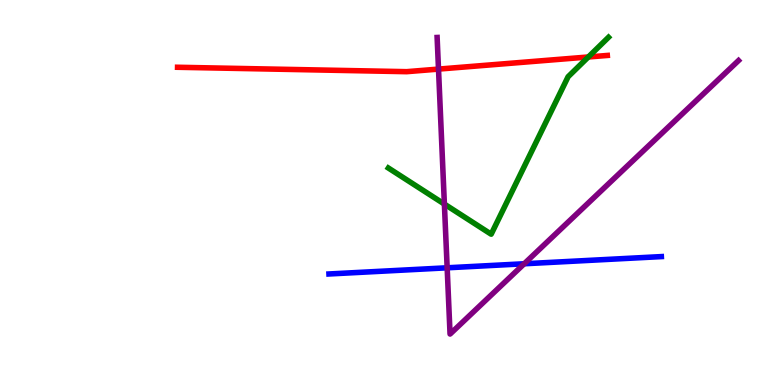[{'lines': ['blue', 'red'], 'intersections': []}, {'lines': ['green', 'red'], 'intersections': [{'x': 7.59, 'y': 8.52}]}, {'lines': ['purple', 'red'], 'intersections': [{'x': 5.66, 'y': 8.21}]}, {'lines': ['blue', 'green'], 'intersections': []}, {'lines': ['blue', 'purple'], 'intersections': [{'x': 5.77, 'y': 3.04}, {'x': 6.76, 'y': 3.15}]}, {'lines': ['green', 'purple'], 'intersections': [{'x': 5.73, 'y': 4.7}]}]